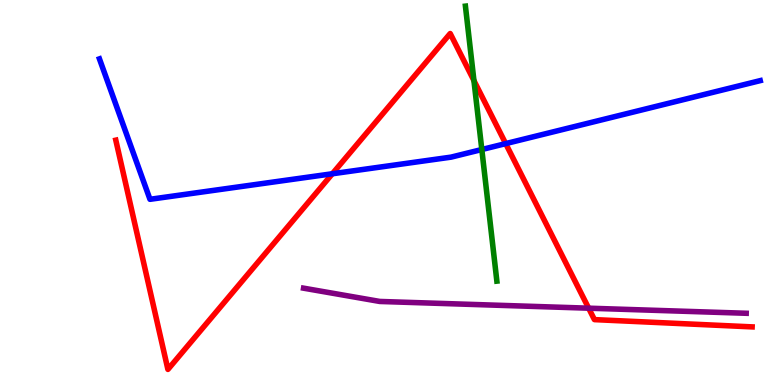[{'lines': ['blue', 'red'], 'intersections': [{'x': 4.29, 'y': 5.49}, {'x': 6.53, 'y': 6.27}]}, {'lines': ['green', 'red'], 'intersections': [{'x': 6.12, 'y': 7.91}]}, {'lines': ['purple', 'red'], 'intersections': [{'x': 7.6, 'y': 2.0}]}, {'lines': ['blue', 'green'], 'intersections': [{'x': 6.22, 'y': 6.12}]}, {'lines': ['blue', 'purple'], 'intersections': []}, {'lines': ['green', 'purple'], 'intersections': []}]